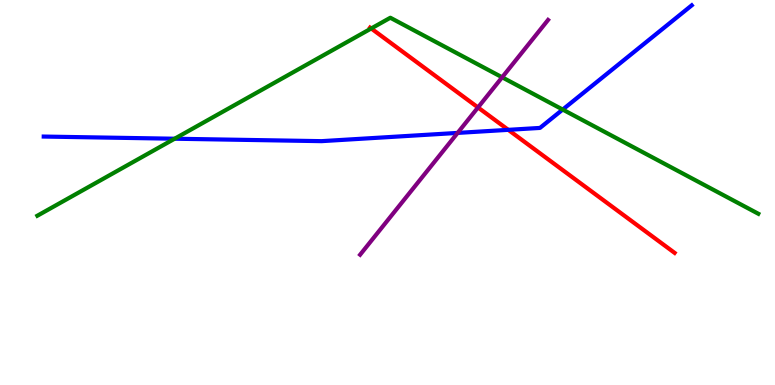[{'lines': ['blue', 'red'], 'intersections': [{'x': 6.56, 'y': 6.63}]}, {'lines': ['green', 'red'], 'intersections': [{'x': 4.79, 'y': 9.26}]}, {'lines': ['purple', 'red'], 'intersections': [{'x': 6.17, 'y': 7.21}]}, {'lines': ['blue', 'green'], 'intersections': [{'x': 2.25, 'y': 6.4}, {'x': 7.26, 'y': 7.15}]}, {'lines': ['blue', 'purple'], 'intersections': [{'x': 5.9, 'y': 6.55}]}, {'lines': ['green', 'purple'], 'intersections': [{'x': 6.48, 'y': 7.99}]}]